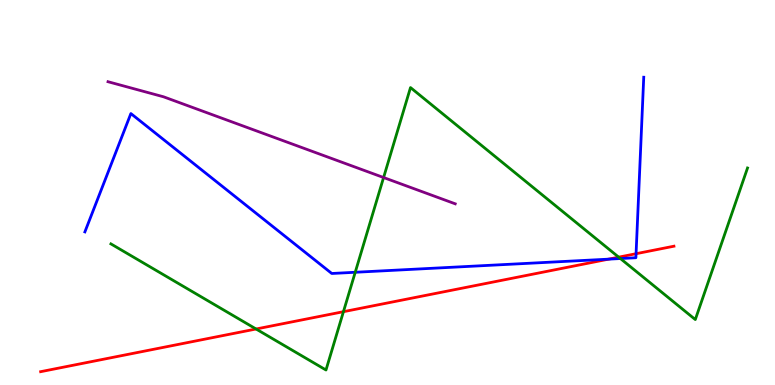[{'lines': ['blue', 'red'], 'intersections': [{'x': 7.85, 'y': 3.27}, {'x': 8.21, 'y': 3.41}]}, {'lines': ['green', 'red'], 'intersections': [{'x': 3.3, 'y': 1.45}, {'x': 4.43, 'y': 1.9}, {'x': 7.98, 'y': 3.32}]}, {'lines': ['purple', 'red'], 'intersections': []}, {'lines': ['blue', 'green'], 'intersections': [{'x': 4.58, 'y': 2.93}, {'x': 8.01, 'y': 3.28}]}, {'lines': ['blue', 'purple'], 'intersections': []}, {'lines': ['green', 'purple'], 'intersections': [{'x': 4.95, 'y': 5.39}]}]